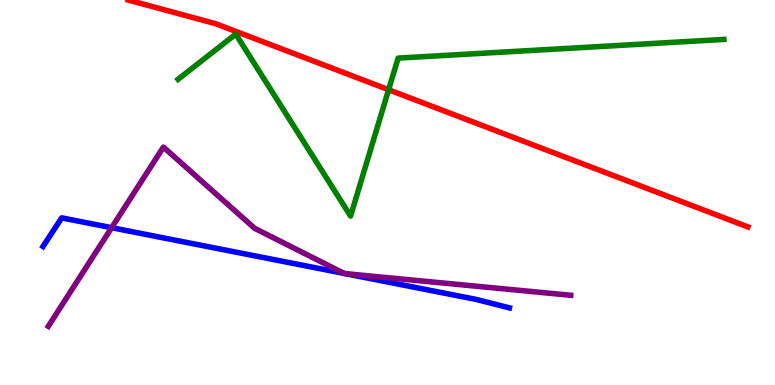[{'lines': ['blue', 'red'], 'intersections': []}, {'lines': ['green', 'red'], 'intersections': [{'x': 5.01, 'y': 7.67}]}, {'lines': ['purple', 'red'], 'intersections': []}, {'lines': ['blue', 'green'], 'intersections': []}, {'lines': ['blue', 'purple'], 'intersections': [{'x': 1.44, 'y': 4.09}, {'x': 4.44, 'y': 2.9}, {'x': 4.45, 'y': 2.89}]}, {'lines': ['green', 'purple'], 'intersections': []}]